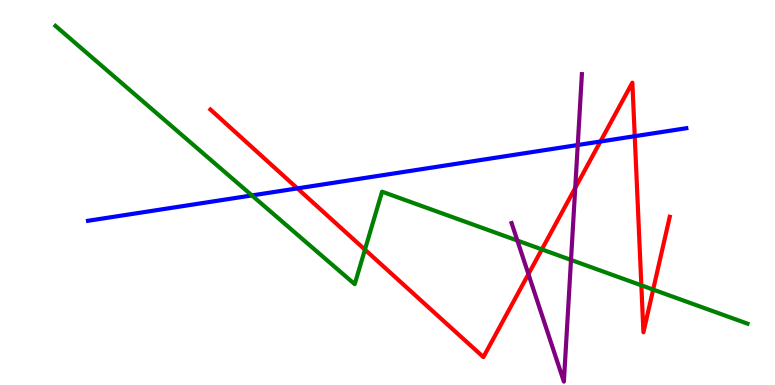[{'lines': ['blue', 'red'], 'intersections': [{'x': 3.84, 'y': 5.11}, {'x': 7.75, 'y': 6.32}, {'x': 8.19, 'y': 6.46}]}, {'lines': ['green', 'red'], 'intersections': [{'x': 4.71, 'y': 3.52}, {'x': 6.99, 'y': 3.52}, {'x': 8.28, 'y': 2.59}, {'x': 8.43, 'y': 2.48}]}, {'lines': ['purple', 'red'], 'intersections': [{'x': 6.82, 'y': 2.88}, {'x': 7.42, 'y': 5.12}]}, {'lines': ['blue', 'green'], 'intersections': [{'x': 3.25, 'y': 4.92}]}, {'lines': ['blue', 'purple'], 'intersections': [{'x': 7.45, 'y': 6.23}]}, {'lines': ['green', 'purple'], 'intersections': [{'x': 6.68, 'y': 3.75}, {'x': 7.37, 'y': 3.25}]}]